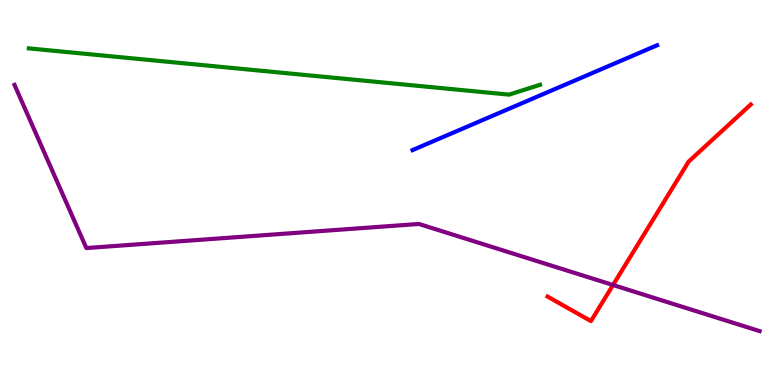[{'lines': ['blue', 'red'], 'intersections': []}, {'lines': ['green', 'red'], 'intersections': []}, {'lines': ['purple', 'red'], 'intersections': [{'x': 7.91, 'y': 2.6}]}, {'lines': ['blue', 'green'], 'intersections': []}, {'lines': ['blue', 'purple'], 'intersections': []}, {'lines': ['green', 'purple'], 'intersections': []}]